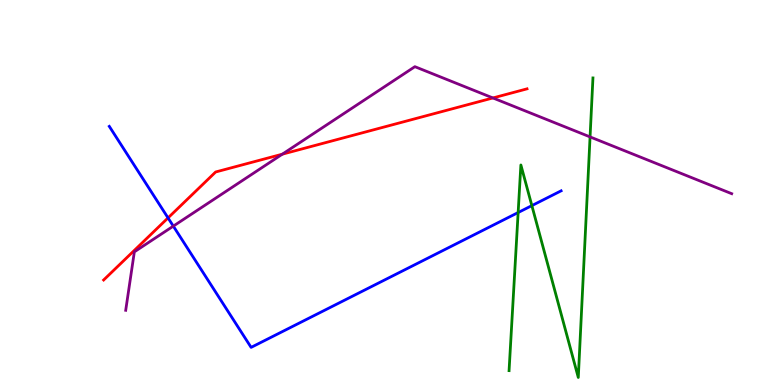[{'lines': ['blue', 'red'], 'intersections': [{'x': 2.17, 'y': 4.34}]}, {'lines': ['green', 'red'], 'intersections': []}, {'lines': ['purple', 'red'], 'intersections': [{'x': 3.64, 'y': 6.0}, {'x': 6.36, 'y': 7.46}]}, {'lines': ['blue', 'green'], 'intersections': [{'x': 6.69, 'y': 4.48}, {'x': 6.86, 'y': 4.66}]}, {'lines': ['blue', 'purple'], 'intersections': [{'x': 2.24, 'y': 4.13}]}, {'lines': ['green', 'purple'], 'intersections': [{'x': 7.61, 'y': 6.44}]}]